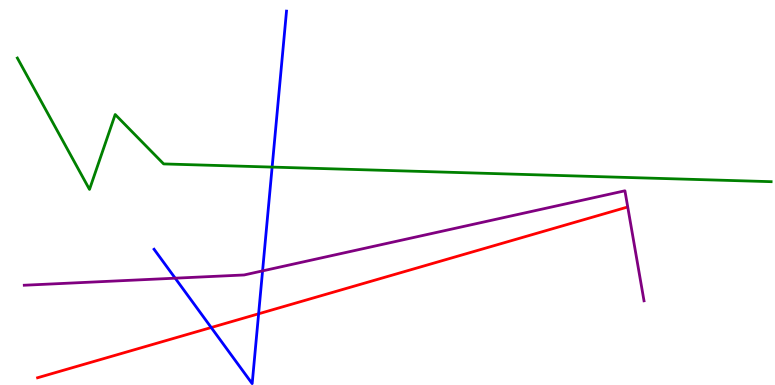[{'lines': ['blue', 'red'], 'intersections': [{'x': 2.73, 'y': 1.49}, {'x': 3.34, 'y': 1.85}]}, {'lines': ['green', 'red'], 'intersections': []}, {'lines': ['purple', 'red'], 'intersections': []}, {'lines': ['blue', 'green'], 'intersections': [{'x': 3.51, 'y': 5.66}]}, {'lines': ['blue', 'purple'], 'intersections': [{'x': 2.26, 'y': 2.77}, {'x': 3.39, 'y': 2.96}]}, {'lines': ['green', 'purple'], 'intersections': []}]